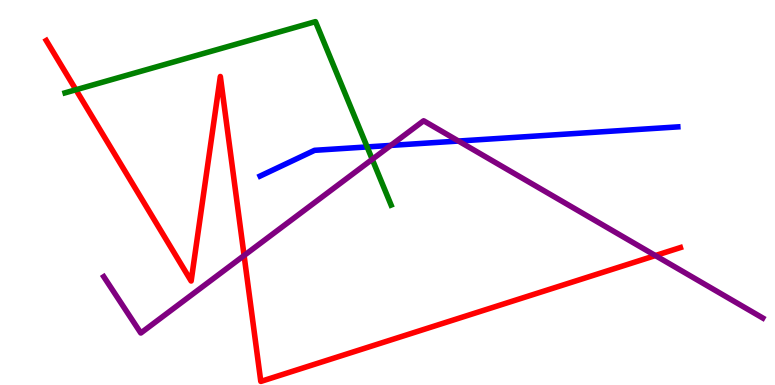[{'lines': ['blue', 'red'], 'intersections': []}, {'lines': ['green', 'red'], 'intersections': [{'x': 0.98, 'y': 7.67}]}, {'lines': ['purple', 'red'], 'intersections': [{'x': 3.15, 'y': 3.36}, {'x': 8.46, 'y': 3.36}]}, {'lines': ['blue', 'green'], 'intersections': [{'x': 4.74, 'y': 6.18}]}, {'lines': ['blue', 'purple'], 'intersections': [{'x': 5.04, 'y': 6.22}, {'x': 5.92, 'y': 6.34}]}, {'lines': ['green', 'purple'], 'intersections': [{'x': 4.8, 'y': 5.86}]}]